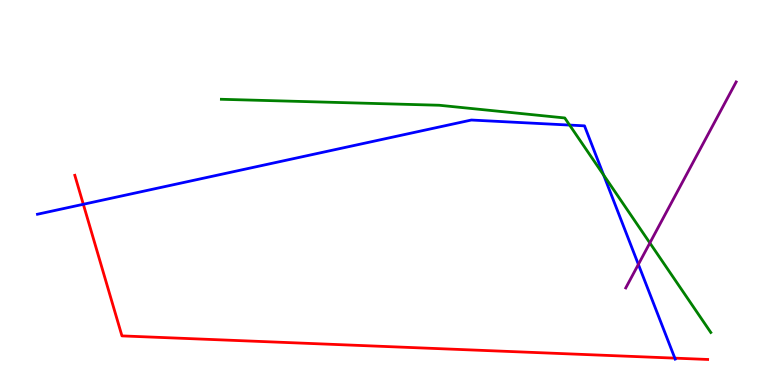[{'lines': ['blue', 'red'], 'intersections': [{'x': 1.08, 'y': 4.69}, {'x': 8.71, 'y': 0.698}]}, {'lines': ['green', 'red'], 'intersections': []}, {'lines': ['purple', 'red'], 'intersections': []}, {'lines': ['blue', 'green'], 'intersections': [{'x': 7.35, 'y': 6.75}, {'x': 7.79, 'y': 5.45}]}, {'lines': ['blue', 'purple'], 'intersections': [{'x': 8.24, 'y': 3.13}]}, {'lines': ['green', 'purple'], 'intersections': [{'x': 8.39, 'y': 3.69}]}]